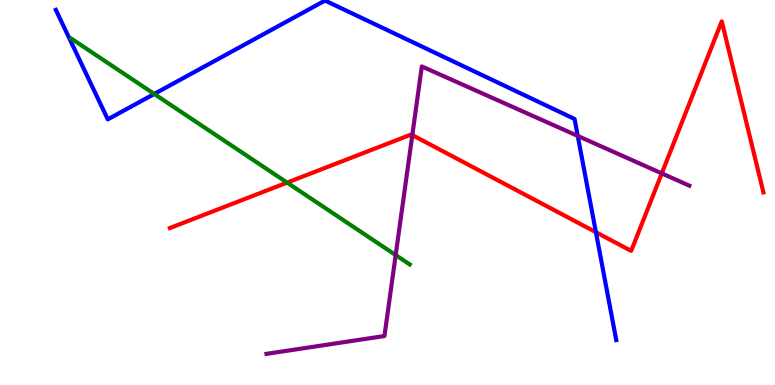[{'lines': ['blue', 'red'], 'intersections': [{'x': 7.69, 'y': 3.97}]}, {'lines': ['green', 'red'], 'intersections': [{'x': 3.7, 'y': 5.26}]}, {'lines': ['purple', 'red'], 'intersections': [{'x': 5.32, 'y': 6.49}, {'x': 8.54, 'y': 5.5}]}, {'lines': ['blue', 'green'], 'intersections': [{'x': 1.99, 'y': 7.56}]}, {'lines': ['blue', 'purple'], 'intersections': [{'x': 7.45, 'y': 6.47}]}, {'lines': ['green', 'purple'], 'intersections': [{'x': 5.11, 'y': 3.38}]}]